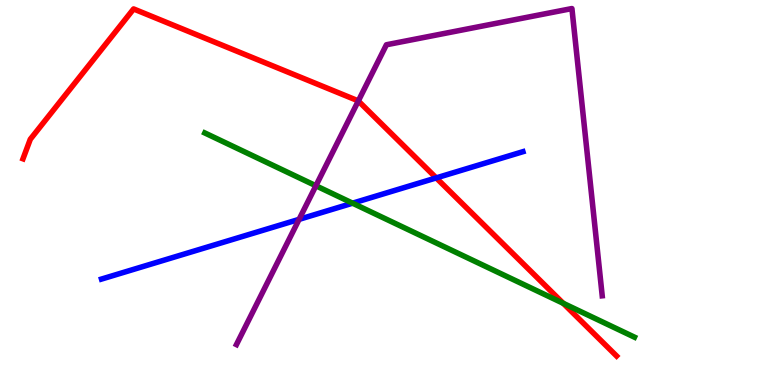[{'lines': ['blue', 'red'], 'intersections': [{'x': 5.63, 'y': 5.38}]}, {'lines': ['green', 'red'], 'intersections': [{'x': 7.27, 'y': 2.12}]}, {'lines': ['purple', 'red'], 'intersections': [{'x': 4.62, 'y': 7.38}]}, {'lines': ['blue', 'green'], 'intersections': [{'x': 4.55, 'y': 4.72}]}, {'lines': ['blue', 'purple'], 'intersections': [{'x': 3.86, 'y': 4.3}]}, {'lines': ['green', 'purple'], 'intersections': [{'x': 4.08, 'y': 5.18}]}]